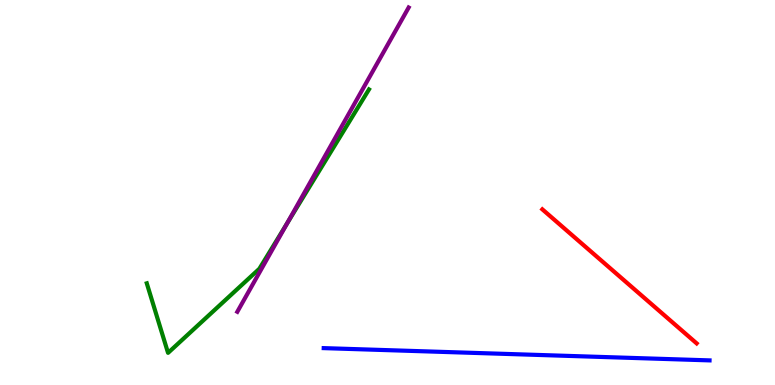[{'lines': ['blue', 'red'], 'intersections': []}, {'lines': ['green', 'red'], 'intersections': []}, {'lines': ['purple', 'red'], 'intersections': []}, {'lines': ['blue', 'green'], 'intersections': []}, {'lines': ['blue', 'purple'], 'intersections': []}, {'lines': ['green', 'purple'], 'intersections': [{'x': 3.7, 'y': 4.19}]}]